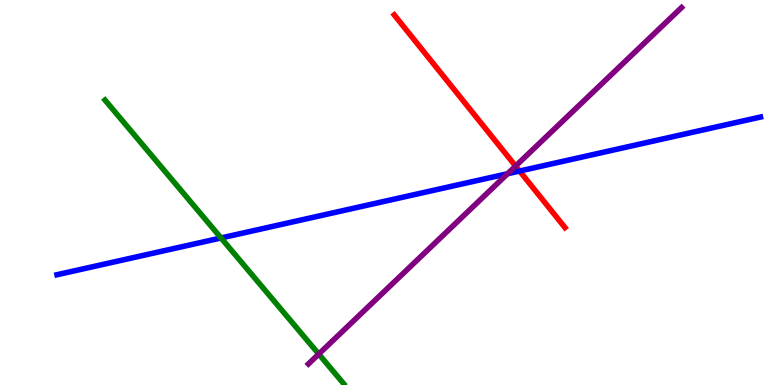[{'lines': ['blue', 'red'], 'intersections': [{'x': 6.7, 'y': 5.56}]}, {'lines': ['green', 'red'], 'intersections': []}, {'lines': ['purple', 'red'], 'intersections': [{'x': 6.65, 'y': 5.69}]}, {'lines': ['blue', 'green'], 'intersections': [{'x': 2.85, 'y': 3.82}]}, {'lines': ['blue', 'purple'], 'intersections': [{'x': 6.55, 'y': 5.49}]}, {'lines': ['green', 'purple'], 'intersections': [{'x': 4.11, 'y': 0.803}]}]